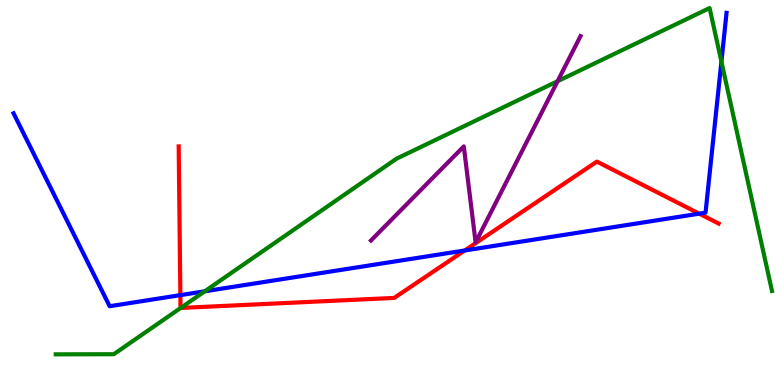[{'lines': ['blue', 'red'], 'intersections': [{'x': 2.33, 'y': 2.33}, {'x': 6.0, 'y': 3.49}, {'x': 9.02, 'y': 4.45}]}, {'lines': ['green', 'red'], 'intersections': [{'x': 2.33, 'y': 2.0}]}, {'lines': ['purple', 'red'], 'intersections': []}, {'lines': ['blue', 'green'], 'intersections': [{'x': 2.64, 'y': 2.43}, {'x': 9.31, 'y': 8.4}]}, {'lines': ['blue', 'purple'], 'intersections': []}, {'lines': ['green', 'purple'], 'intersections': [{'x': 7.19, 'y': 7.89}]}]